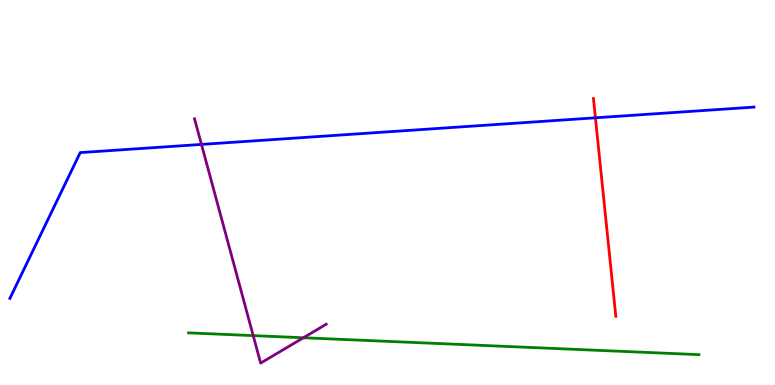[{'lines': ['blue', 'red'], 'intersections': [{'x': 7.68, 'y': 6.94}]}, {'lines': ['green', 'red'], 'intersections': []}, {'lines': ['purple', 'red'], 'intersections': []}, {'lines': ['blue', 'green'], 'intersections': []}, {'lines': ['blue', 'purple'], 'intersections': [{'x': 2.6, 'y': 6.25}]}, {'lines': ['green', 'purple'], 'intersections': [{'x': 3.27, 'y': 1.28}, {'x': 3.91, 'y': 1.23}]}]